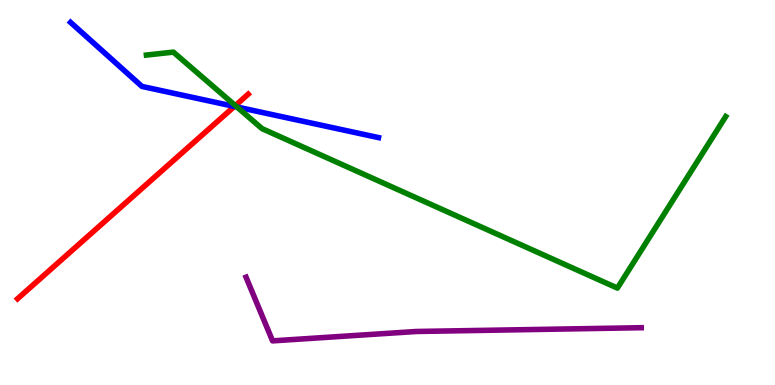[{'lines': ['blue', 'red'], 'intersections': [{'x': 3.02, 'y': 7.24}]}, {'lines': ['green', 'red'], 'intersections': [{'x': 3.04, 'y': 7.26}]}, {'lines': ['purple', 'red'], 'intersections': []}, {'lines': ['blue', 'green'], 'intersections': [{'x': 3.06, 'y': 7.22}]}, {'lines': ['blue', 'purple'], 'intersections': []}, {'lines': ['green', 'purple'], 'intersections': []}]